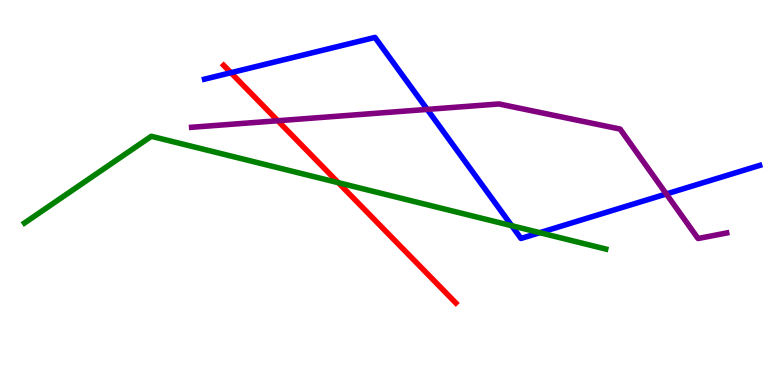[{'lines': ['blue', 'red'], 'intersections': [{'x': 2.98, 'y': 8.11}]}, {'lines': ['green', 'red'], 'intersections': [{'x': 4.37, 'y': 5.25}]}, {'lines': ['purple', 'red'], 'intersections': [{'x': 3.58, 'y': 6.86}]}, {'lines': ['blue', 'green'], 'intersections': [{'x': 6.6, 'y': 4.14}, {'x': 6.97, 'y': 3.96}]}, {'lines': ['blue', 'purple'], 'intersections': [{'x': 5.51, 'y': 7.16}, {'x': 8.6, 'y': 4.96}]}, {'lines': ['green', 'purple'], 'intersections': []}]